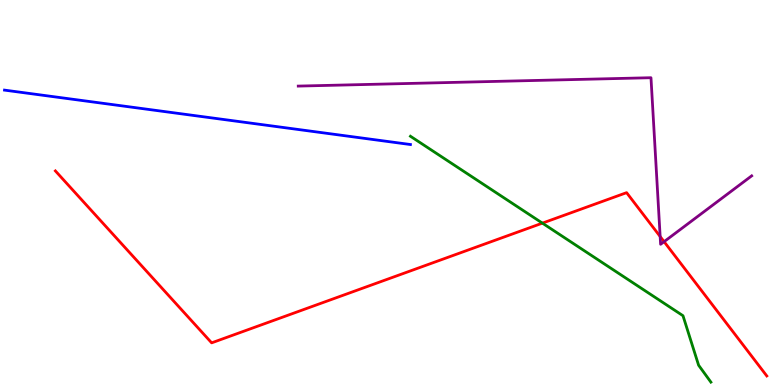[{'lines': ['blue', 'red'], 'intersections': []}, {'lines': ['green', 'red'], 'intersections': [{'x': 7.0, 'y': 4.2}]}, {'lines': ['purple', 'red'], 'intersections': [{'x': 8.52, 'y': 3.86}, {'x': 8.57, 'y': 3.72}]}, {'lines': ['blue', 'green'], 'intersections': []}, {'lines': ['blue', 'purple'], 'intersections': []}, {'lines': ['green', 'purple'], 'intersections': []}]